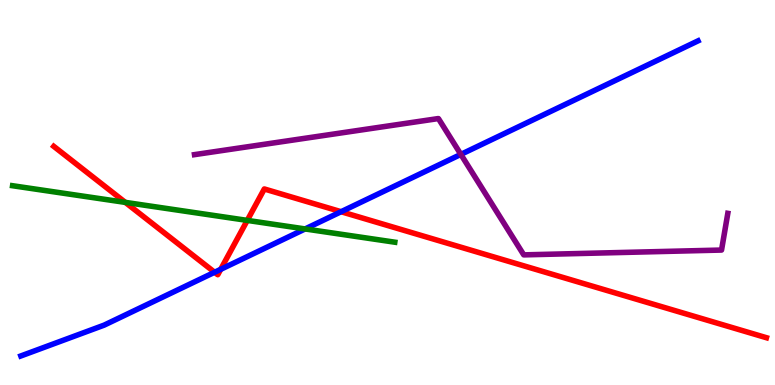[{'lines': ['blue', 'red'], 'intersections': [{'x': 2.77, 'y': 2.93}, {'x': 2.85, 'y': 3.0}, {'x': 4.4, 'y': 4.5}]}, {'lines': ['green', 'red'], 'intersections': [{'x': 1.62, 'y': 4.74}, {'x': 3.19, 'y': 4.28}]}, {'lines': ['purple', 'red'], 'intersections': []}, {'lines': ['blue', 'green'], 'intersections': [{'x': 3.94, 'y': 4.05}]}, {'lines': ['blue', 'purple'], 'intersections': [{'x': 5.95, 'y': 5.99}]}, {'lines': ['green', 'purple'], 'intersections': []}]